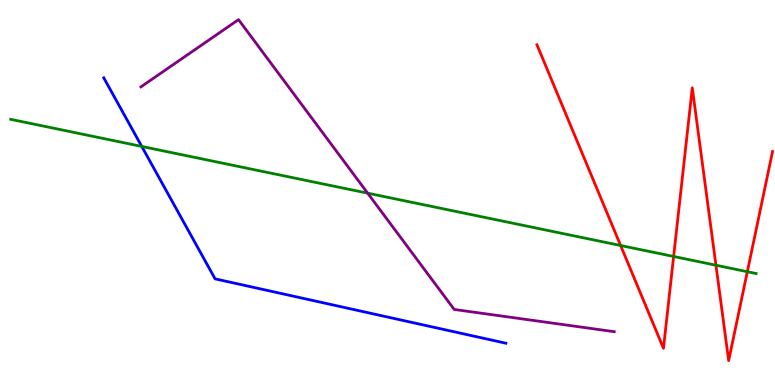[{'lines': ['blue', 'red'], 'intersections': []}, {'lines': ['green', 'red'], 'intersections': [{'x': 8.01, 'y': 3.62}, {'x': 8.69, 'y': 3.34}, {'x': 9.24, 'y': 3.11}, {'x': 9.64, 'y': 2.94}]}, {'lines': ['purple', 'red'], 'intersections': []}, {'lines': ['blue', 'green'], 'intersections': [{'x': 1.83, 'y': 6.2}]}, {'lines': ['blue', 'purple'], 'intersections': []}, {'lines': ['green', 'purple'], 'intersections': [{'x': 4.74, 'y': 4.98}]}]